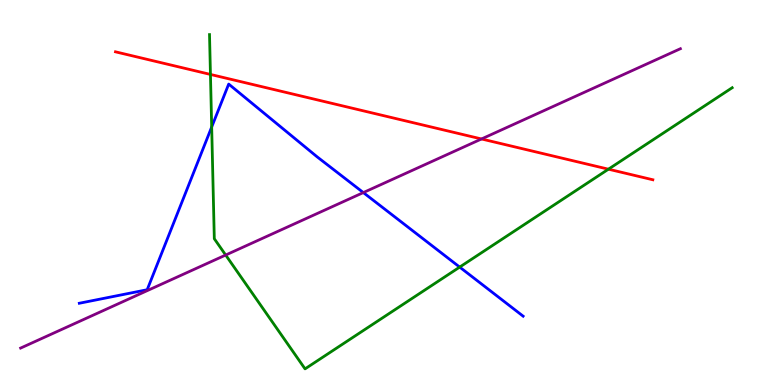[{'lines': ['blue', 'red'], 'intersections': []}, {'lines': ['green', 'red'], 'intersections': [{'x': 2.72, 'y': 8.07}, {'x': 7.85, 'y': 5.61}]}, {'lines': ['purple', 'red'], 'intersections': [{'x': 6.21, 'y': 6.39}]}, {'lines': ['blue', 'green'], 'intersections': [{'x': 2.73, 'y': 6.7}, {'x': 5.93, 'y': 3.06}]}, {'lines': ['blue', 'purple'], 'intersections': [{'x': 4.69, 'y': 5.0}]}, {'lines': ['green', 'purple'], 'intersections': [{'x': 2.91, 'y': 3.38}]}]